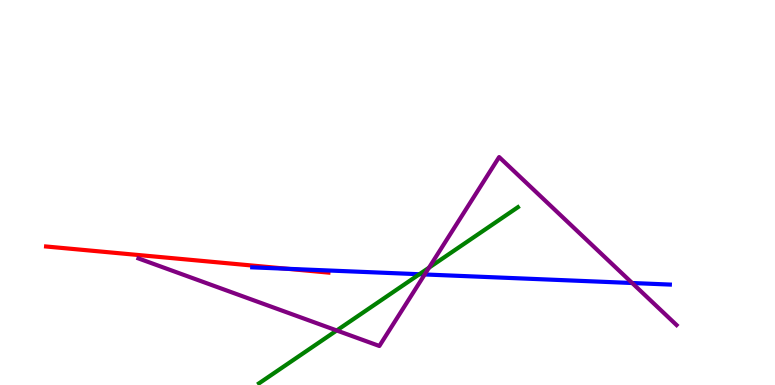[{'lines': ['blue', 'red'], 'intersections': [{'x': 3.71, 'y': 3.02}]}, {'lines': ['green', 'red'], 'intersections': []}, {'lines': ['purple', 'red'], 'intersections': []}, {'lines': ['blue', 'green'], 'intersections': [{'x': 5.41, 'y': 2.88}]}, {'lines': ['blue', 'purple'], 'intersections': [{'x': 5.48, 'y': 2.87}, {'x': 8.16, 'y': 2.65}]}, {'lines': ['green', 'purple'], 'intersections': [{'x': 4.34, 'y': 1.42}, {'x': 5.54, 'y': 3.05}]}]